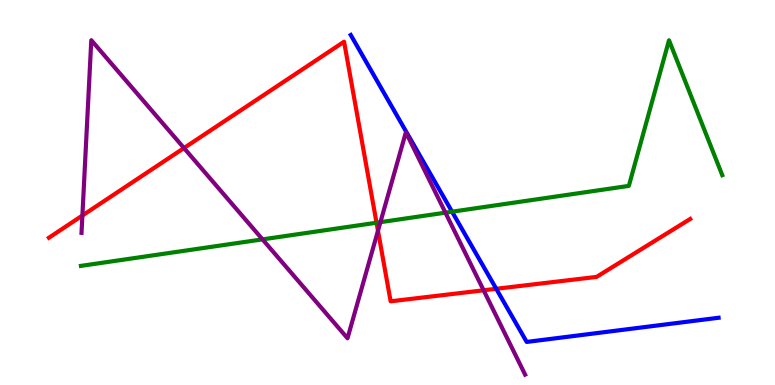[{'lines': ['blue', 'red'], 'intersections': [{'x': 6.4, 'y': 2.5}]}, {'lines': ['green', 'red'], 'intersections': [{'x': 4.86, 'y': 4.21}]}, {'lines': ['purple', 'red'], 'intersections': [{'x': 1.06, 'y': 4.4}, {'x': 2.37, 'y': 6.15}, {'x': 4.88, 'y': 4.01}, {'x': 6.24, 'y': 2.46}]}, {'lines': ['blue', 'green'], 'intersections': [{'x': 5.83, 'y': 4.5}]}, {'lines': ['blue', 'purple'], 'intersections': []}, {'lines': ['green', 'purple'], 'intersections': [{'x': 3.39, 'y': 3.78}, {'x': 4.91, 'y': 4.23}, {'x': 5.75, 'y': 4.48}]}]